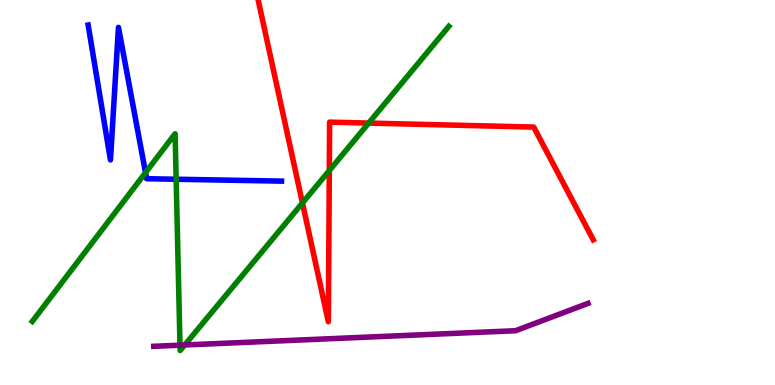[{'lines': ['blue', 'red'], 'intersections': []}, {'lines': ['green', 'red'], 'intersections': [{'x': 3.9, 'y': 4.73}, {'x': 4.25, 'y': 5.57}, {'x': 4.76, 'y': 6.8}]}, {'lines': ['purple', 'red'], 'intersections': []}, {'lines': ['blue', 'green'], 'intersections': [{'x': 1.88, 'y': 5.52}, {'x': 2.27, 'y': 5.34}]}, {'lines': ['blue', 'purple'], 'intersections': []}, {'lines': ['green', 'purple'], 'intersections': [{'x': 2.32, 'y': 1.03}, {'x': 2.38, 'y': 1.04}]}]